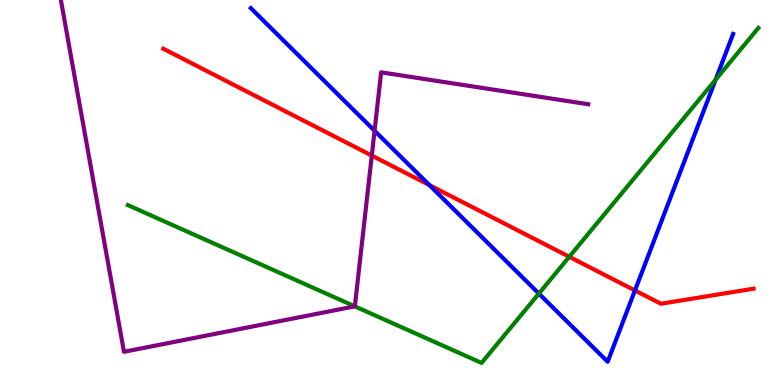[{'lines': ['blue', 'red'], 'intersections': [{'x': 5.54, 'y': 5.19}, {'x': 8.19, 'y': 2.46}]}, {'lines': ['green', 'red'], 'intersections': [{'x': 7.35, 'y': 3.33}]}, {'lines': ['purple', 'red'], 'intersections': [{'x': 4.8, 'y': 5.96}]}, {'lines': ['blue', 'green'], 'intersections': [{'x': 6.95, 'y': 2.37}, {'x': 9.23, 'y': 7.93}]}, {'lines': ['blue', 'purple'], 'intersections': [{'x': 4.83, 'y': 6.6}]}, {'lines': ['green', 'purple'], 'intersections': [{'x': 4.58, 'y': 2.04}]}]